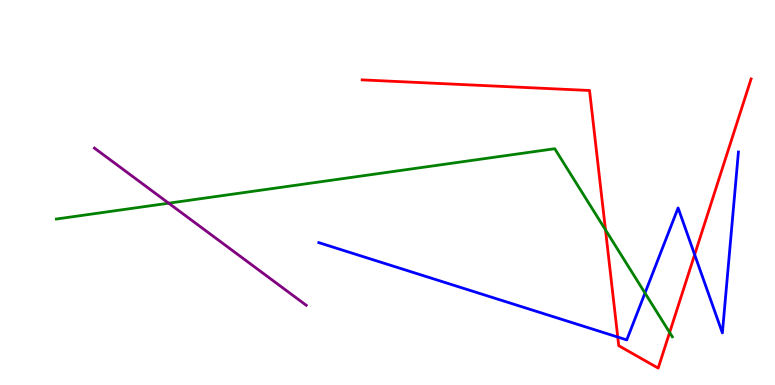[{'lines': ['blue', 'red'], 'intersections': [{'x': 7.97, 'y': 1.25}, {'x': 8.96, 'y': 3.39}]}, {'lines': ['green', 'red'], 'intersections': [{'x': 7.81, 'y': 4.03}, {'x': 8.64, 'y': 1.36}]}, {'lines': ['purple', 'red'], 'intersections': []}, {'lines': ['blue', 'green'], 'intersections': [{'x': 8.32, 'y': 2.39}]}, {'lines': ['blue', 'purple'], 'intersections': []}, {'lines': ['green', 'purple'], 'intersections': [{'x': 2.18, 'y': 4.72}]}]